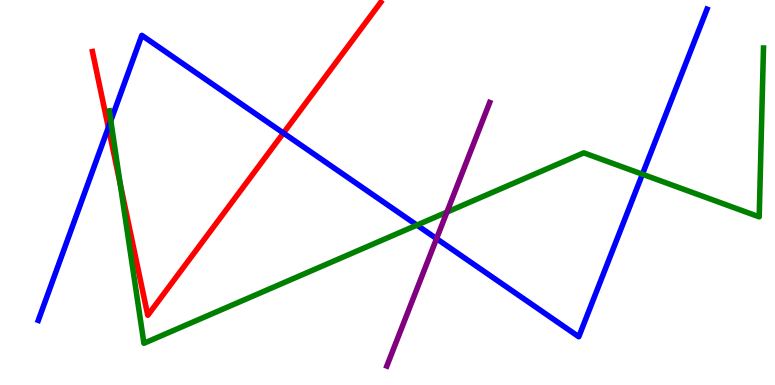[{'lines': ['blue', 'red'], 'intersections': [{'x': 1.4, 'y': 6.69}, {'x': 3.66, 'y': 6.54}]}, {'lines': ['green', 'red'], 'intersections': [{'x': 1.55, 'y': 5.22}]}, {'lines': ['purple', 'red'], 'intersections': []}, {'lines': ['blue', 'green'], 'intersections': [{'x': 1.43, 'y': 6.86}, {'x': 5.38, 'y': 4.15}, {'x': 8.29, 'y': 5.47}]}, {'lines': ['blue', 'purple'], 'intersections': [{'x': 5.63, 'y': 3.8}]}, {'lines': ['green', 'purple'], 'intersections': [{'x': 5.77, 'y': 4.49}]}]